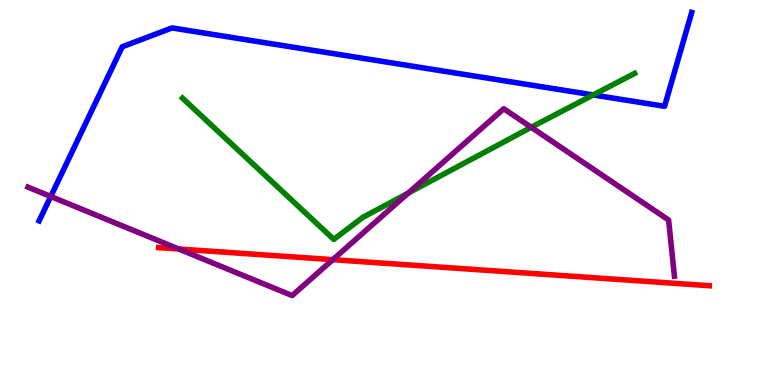[{'lines': ['blue', 'red'], 'intersections': []}, {'lines': ['green', 'red'], 'intersections': []}, {'lines': ['purple', 'red'], 'intersections': [{'x': 2.31, 'y': 3.53}, {'x': 4.29, 'y': 3.26}]}, {'lines': ['blue', 'green'], 'intersections': [{'x': 7.65, 'y': 7.53}]}, {'lines': ['blue', 'purple'], 'intersections': [{'x': 0.655, 'y': 4.9}]}, {'lines': ['green', 'purple'], 'intersections': [{'x': 5.27, 'y': 4.98}, {'x': 6.85, 'y': 6.69}]}]